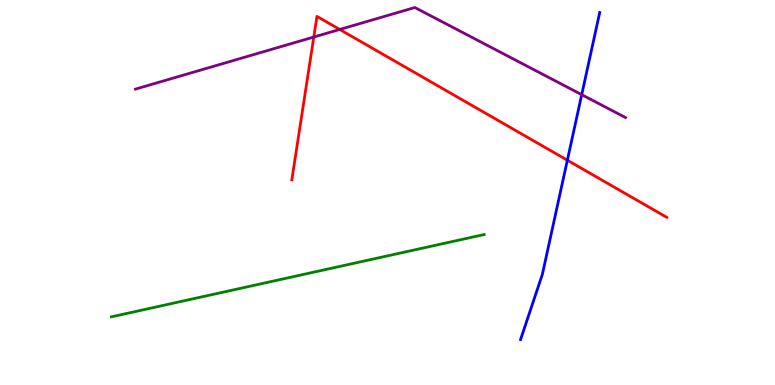[{'lines': ['blue', 'red'], 'intersections': [{'x': 7.32, 'y': 5.84}]}, {'lines': ['green', 'red'], 'intersections': []}, {'lines': ['purple', 'red'], 'intersections': [{'x': 4.05, 'y': 9.04}, {'x': 4.38, 'y': 9.23}]}, {'lines': ['blue', 'green'], 'intersections': []}, {'lines': ['blue', 'purple'], 'intersections': [{'x': 7.51, 'y': 7.54}]}, {'lines': ['green', 'purple'], 'intersections': []}]